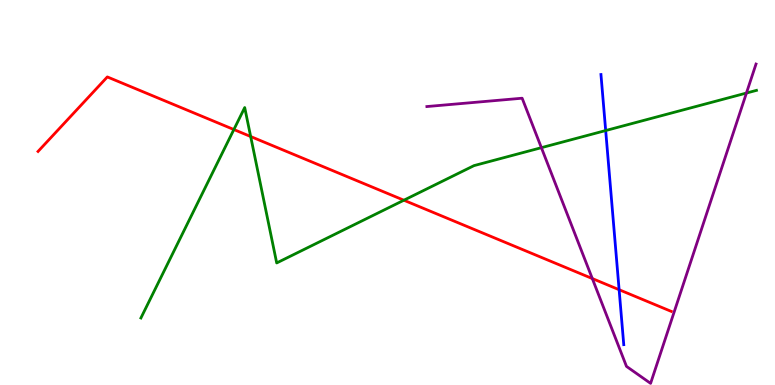[{'lines': ['blue', 'red'], 'intersections': [{'x': 7.99, 'y': 2.48}]}, {'lines': ['green', 'red'], 'intersections': [{'x': 3.02, 'y': 6.64}, {'x': 3.23, 'y': 6.45}, {'x': 5.21, 'y': 4.8}]}, {'lines': ['purple', 'red'], 'intersections': [{'x': 7.64, 'y': 2.76}]}, {'lines': ['blue', 'green'], 'intersections': [{'x': 7.82, 'y': 6.61}]}, {'lines': ['blue', 'purple'], 'intersections': []}, {'lines': ['green', 'purple'], 'intersections': [{'x': 6.99, 'y': 6.16}, {'x': 9.63, 'y': 7.58}]}]